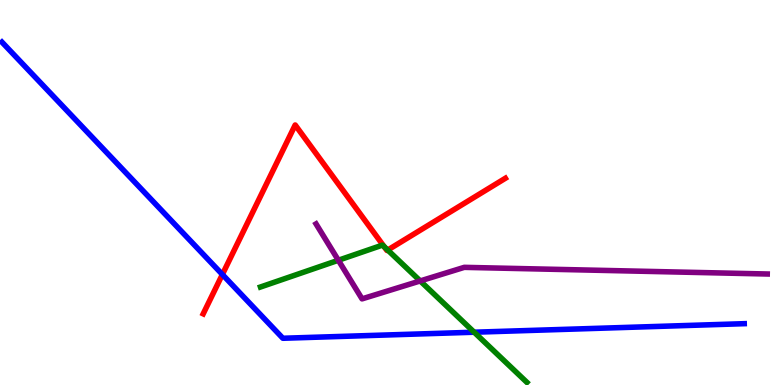[{'lines': ['blue', 'red'], 'intersections': [{'x': 2.87, 'y': 2.87}]}, {'lines': ['green', 'red'], 'intersections': [{'x': 4.96, 'y': 3.59}, {'x': 5.0, 'y': 3.51}]}, {'lines': ['purple', 'red'], 'intersections': []}, {'lines': ['blue', 'green'], 'intersections': [{'x': 6.12, 'y': 1.37}]}, {'lines': ['blue', 'purple'], 'intersections': []}, {'lines': ['green', 'purple'], 'intersections': [{'x': 4.37, 'y': 3.24}, {'x': 5.42, 'y': 2.7}]}]